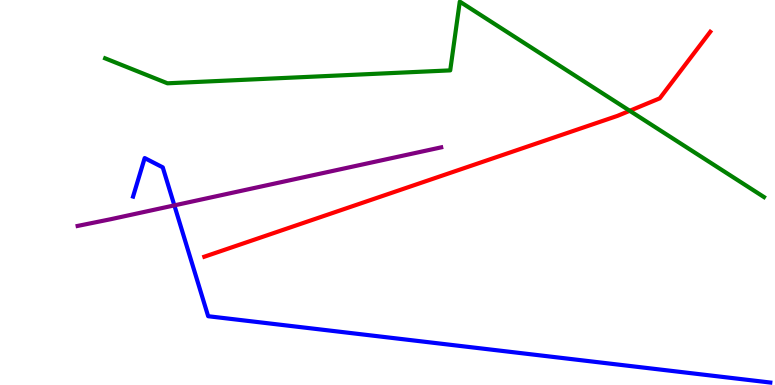[{'lines': ['blue', 'red'], 'intersections': []}, {'lines': ['green', 'red'], 'intersections': [{'x': 8.13, 'y': 7.12}]}, {'lines': ['purple', 'red'], 'intersections': []}, {'lines': ['blue', 'green'], 'intersections': []}, {'lines': ['blue', 'purple'], 'intersections': [{'x': 2.25, 'y': 4.67}]}, {'lines': ['green', 'purple'], 'intersections': []}]